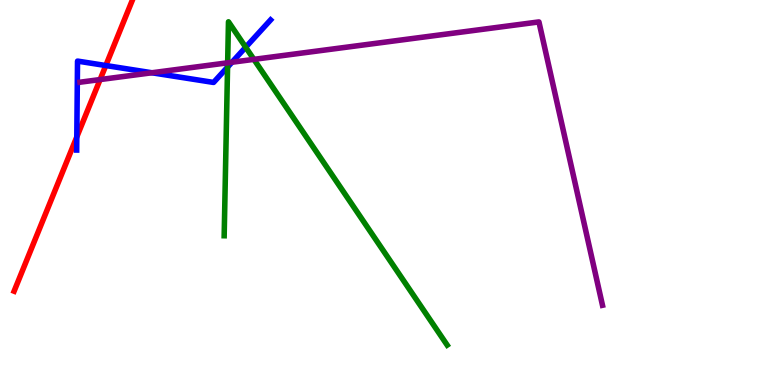[{'lines': ['blue', 'red'], 'intersections': [{'x': 0.991, 'y': 6.44}, {'x': 1.37, 'y': 8.3}]}, {'lines': ['green', 'red'], 'intersections': []}, {'lines': ['purple', 'red'], 'intersections': [{'x': 1.29, 'y': 7.93}]}, {'lines': ['blue', 'green'], 'intersections': [{'x': 2.94, 'y': 8.26}, {'x': 3.17, 'y': 8.77}]}, {'lines': ['blue', 'purple'], 'intersections': [{'x': 1.96, 'y': 8.11}, {'x': 2.99, 'y': 8.38}]}, {'lines': ['green', 'purple'], 'intersections': [{'x': 2.94, 'y': 8.37}, {'x': 3.28, 'y': 8.46}]}]